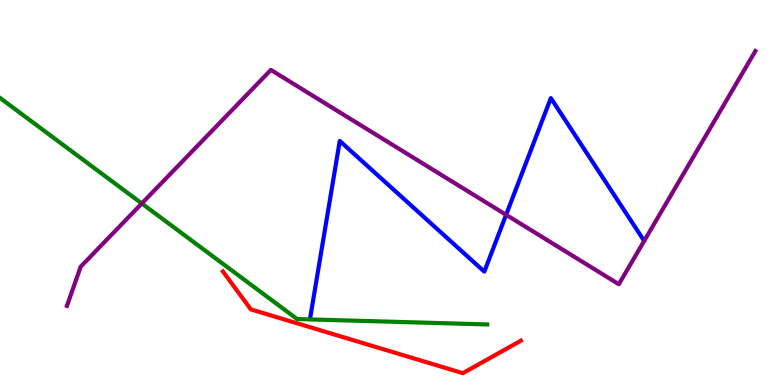[{'lines': ['blue', 'red'], 'intersections': []}, {'lines': ['green', 'red'], 'intersections': []}, {'lines': ['purple', 'red'], 'intersections': []}, {'lines': ['blue', 'green'], 'intersections': []}, {'lines': ['blue', 'purple'], 'intersections': [{'x': 6.53, 'y': 4.42}]}, {'lines': ['green', 'purple'], 'intersections': [{'x': 1.83, 'y': 4.72}]}]